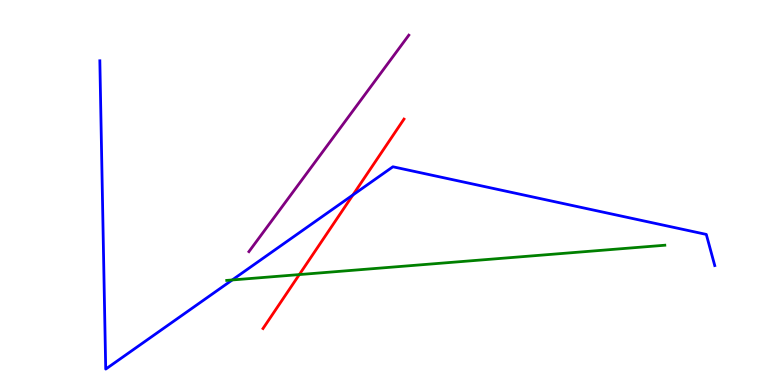[{'lines': ['blue', 'red'], 'intersections': [{'x': 4.55, 'y': 4.94}]}, {'lines': ['green', 'red'], 'intersections': [{'x': 3.86, 'y': 2.87}]}, {'lines': ['purple', 'red'], 'intersections': []}, {'lines': ['blue', 'green'], 'intersections': [{'x': 3.0, 'y': 2.73}]}, {'lines': ['blue', 'purple'], 'intersections': []}, {'lines': ['green', 'purple'], 'intersections': []}]